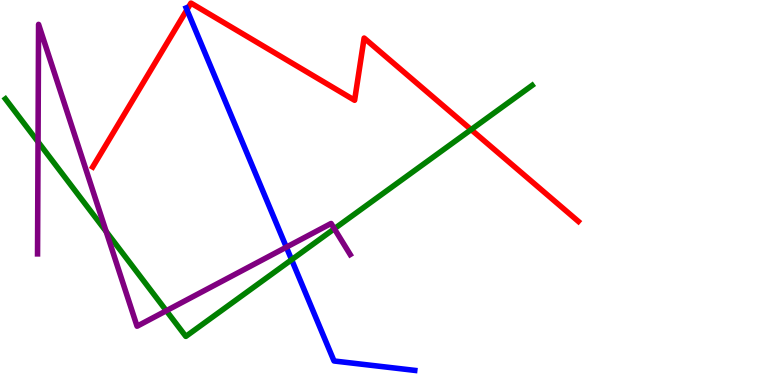[{'lines': ['blue', 'red'], 'intersections': [{'x': 2.41, 'y': 9.75}]}, {'lines': ['green', 'red'], 'intersections': [{'x': 6.08, 'y': 6.63}]}, {'lines': ['purple', 'red'], 'intersections': []}, {'lines': ['blue', 'green'], 'intersections': [{'x': 3.76, 'y': 3.25}]}, {'lines': ['blue', 'purple'], 'intersections': [{'x': 3.69, 'y': 3.58}]}, {'lines': ['green', 'purple'], 'intersections': [{'x': 0.491, 'y': 6.32}, {'x': 1.37, 'y': 3.99}, {'x': 2.15, 'y': 1.93}, {'x': 4.31, 'y': 4.06}]}]